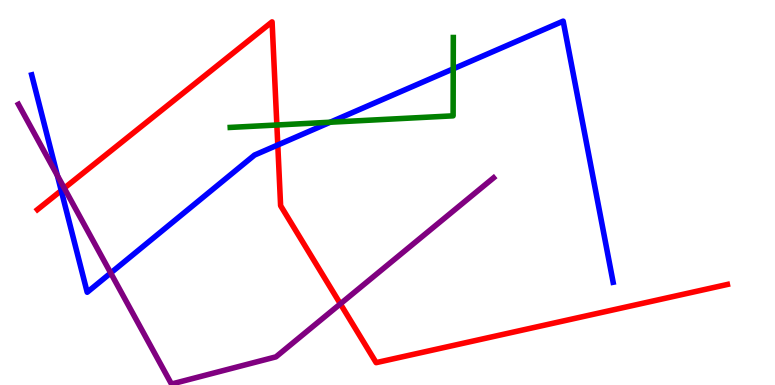[{'lines': ['blue', 'red'], 'intersections': [{'x': 0.79, 'y': 5.05}, {'x': 3.58, 'y': 6.23}]}, {'lines': ['green', 'red'], 'intersections': [{'x': 3.57, 'y': 6.75}]}, {'lines': ['purple', 'red'], 'intersections': [{'x': 0.829, 'y': 5.11}, {'x': 4.39, 'y': 2.11}]}, {'lines': ['blue', 'green'], 'intersections': [{'x': 4.26, 'y': 6.83}, {'x': 5.85, 'y': 8.21}]}, {'lines': ['blue', 'purple'], 'intersections': [{'x': 0.74, 'y': 5.44}, {'x': 1.43, 'y': 2.91}]}, {'lines': ['green', 'purple'], 'intersections': []}]